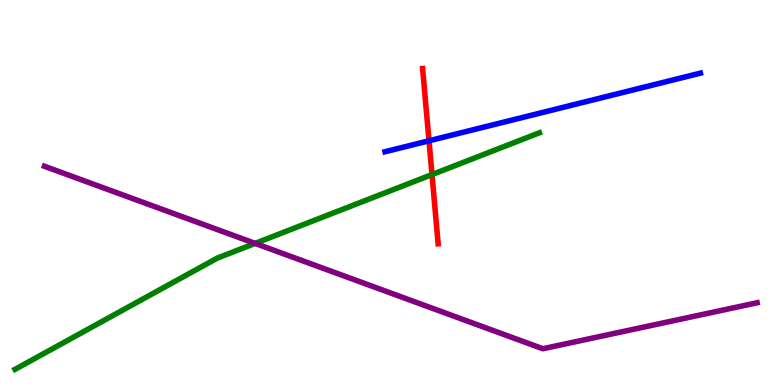[{'lines': ['blue', 'red'], 'intersections': [{'x': 5.54, 'y': 6.34}]}, {'lines': ['green', 'red'], 'intersections': [{'x': 5.57, 'y': 5.47}]}, {'lines': ['purple', 'red'], 'intersections': []}, {'lines': ['blue', 'green'], 'intersections': []}, {'lines': ['blue', 'purple'], 'intersections': []}, {'lines': ['green', 'purple'], 'intersections': [{'x': 3.29, 'y': 3.68}]}]